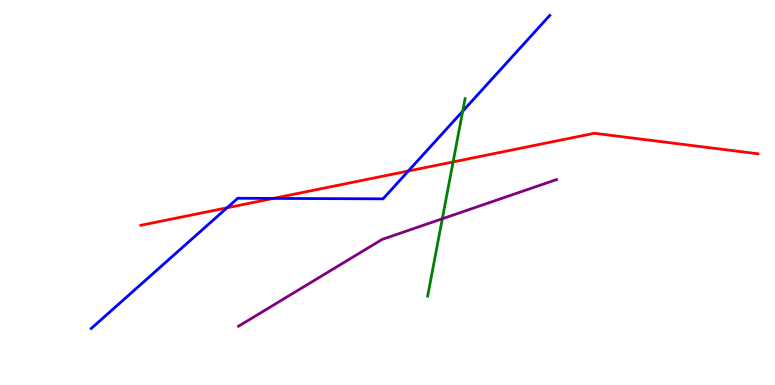[{'lines': ['blue', 'red'], 'intersections': [{'x': 2.93, 'y': 4.6}, {'x': 3.53, 'y': 4.85}, {'x': 5.27, 'y': 5.56}]}, {'lines': ['green', 'red'], 'intersections': [{'x': 5.85, 'y': 5.79}]}, {'lines': ['purple', 'red'], 'intersections': []}, {'lines': ['blue', 'green'], 'intersections': [{'x': 5.97, 'y': 7.11}]}, {'lines': ['blue', 'purple'], 'intersections': []}, {'lines': ['green', 'purple'], 'intersections': [{'x': 5.71, 'y': 4.32}]}]